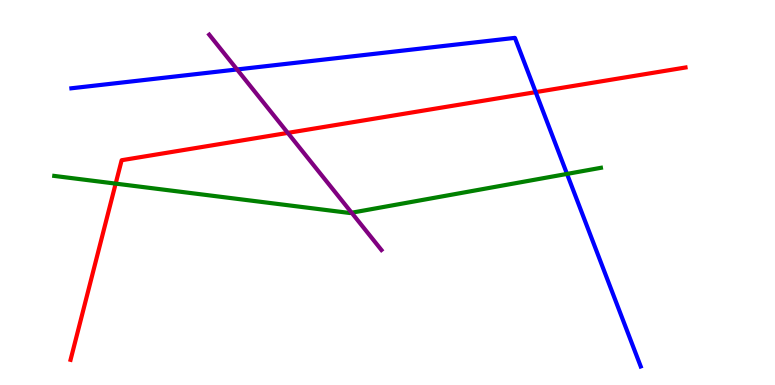[{'lines': ['blue', 'red'], 'intersections': [{'x': 6.91, 'y': 7.61}]}, {'lines': ['green', 'red'], 'intersections': [{'x': 1.49, 'y': 5.23}]}, {'lines': ['purple', 'red'], 'intersections': [{'x': 3.71, 'y': 6.55}]}, {'lines': ['blue', 'green'], 'intersections': [{'x': 7.32, 'y': 5.48}]}, {'lines': ['blue', 'purple'], 'intersections': [{'x': 3.06, 'y': 8.2}]}, {'lines': ['green', 'purple'], 'intersections': [{'x': 4.54, 'y': 4.47}]}]